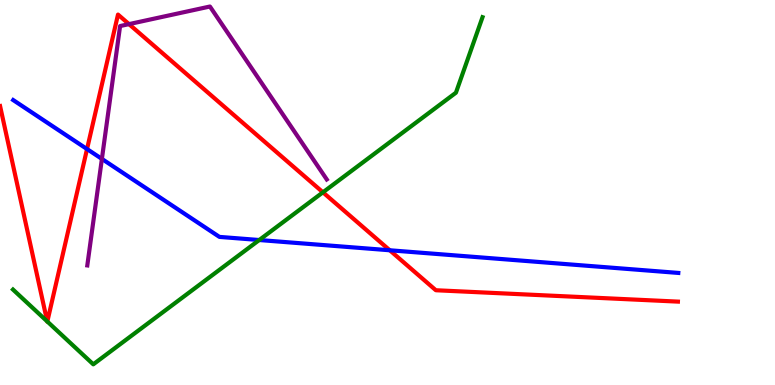[{'lines': ['blue', 'red'], 'intersections': [{'x': 1.12, 'y': 6.13}, {'x': 5.03, 'y': 3.5}]}, {'lines': ['green', 'red'], 'intersections': [{'x': 0.609, 'y': 1.65}, {'x': 0.611, 'y': 1.65}, {'x': 4.17, 'y': 5.0}]}, {'lines': ['purple', 'red'], 'intersections': [{'x': 1.66, 'y': 9.37}]}, {'lines': ['blue', 'green'], 'intersections': [{'x': 3.34, 'y': 3.77}]}, {'lines': ['blue', 'purple'], 'intersections': [{'x': 1.31, 'y': 5.87}]}, {'lines': ['green', 'purple'], 'intersections': []}]